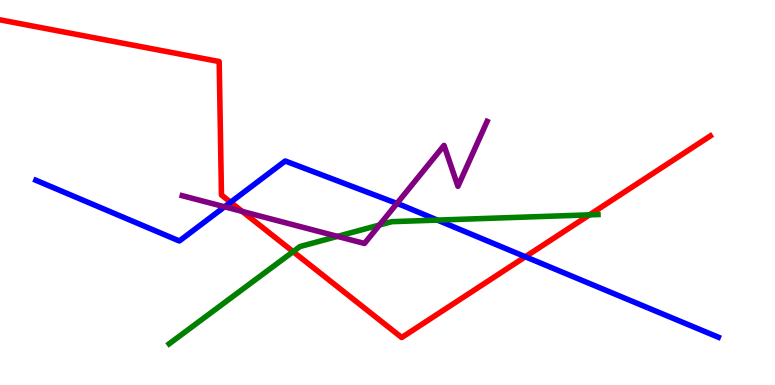[{'lines': ['blue', 'red'], 'intersections': [{'x': 2.98, 'y': 4.75}, {'x': 6.78, 'y': 3.33}]}, {'lines': ['green', 'red'], 'intersections': [{'x': 3.78, 'y': 3.46}, {'x': 7.61, 'y': 4.42}]}, {'lines': ['purple', 'red'], 'intersections': [{'x': 3.13, 'y': 4.51}]}, {'lines': ['blue', 'green'], 'intersections': [{'x': 5.64, 'y': 4.28}]}, {'lines': ['blue', 'purple'], 'intersections': [{'x': 2.9, 'y': 4.63}, {'x': 5.12, 'y': 4.72}]}, {'lines': ['green', 'purple'], 'intersections': [{'x': 4.35, 'y': 3.86}, {'x': 4.9, 'y': 4.16}]}]